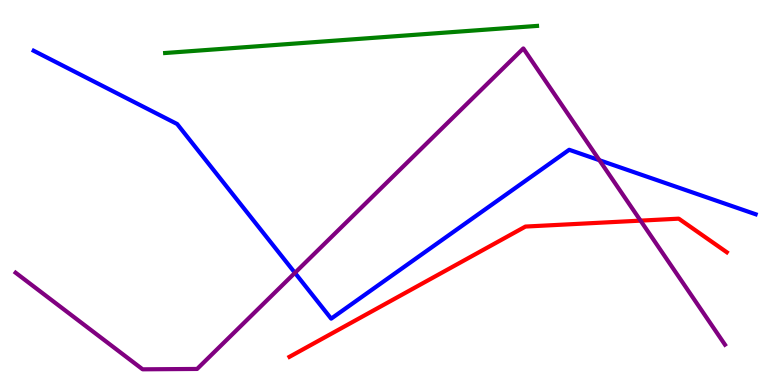[{'lines': ['blue', 'red'], 'intersections': []}, {'lines': ['green', 'red'], 'intersections': []}, {'lines': ['purple', 'red'], 'intersections': [{'x': 8.26, 'y': 4.27}]}, {'lines': ['blue', 'green'], 'intersections': []}, {'lines': ['blue', 'purple'], 'intersections': [{'x': 3.81, 'y': 2.91}, {'x': 7.73, 'y': 5.84}]}, {'lines': ['green', 'purple'], 'intersections': []}]